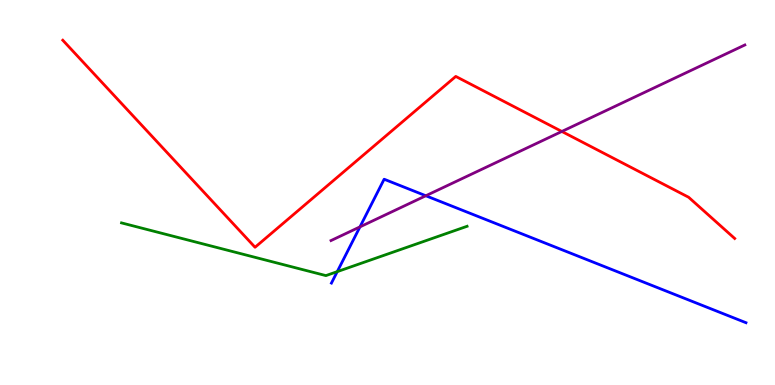[{'lines': ['blue', 'red'], 'intersections': []}, {'lines': ['green', 'red'], 'intersections': []}, {'lines': ['purple', 'red'], 'intersections': [{'x': 7.25, 'y': 6.59}]}, {'lines': ['blue', 'green'], 'intersections': [{'x': 4.35, 'y': 2.94}]}, {'lines': ['blue', 'purple'], 'intersections': [{'x': 4.64, 'y': 4.11}, {'x': 5.49, 'y': 4.92}]}, {'lines': ['green', 'purple'], 'intersections': []}]